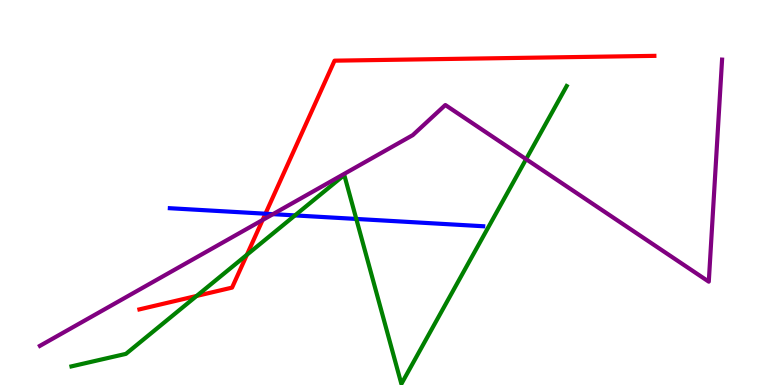[{'lines': ['blue', 'red'], 'intersections': [{'x': 3.43, 'y': 4.45}]}, {'lines': ['green', 'red'], 'intersections': [{'x': 2.54, 'y': 2.31}, {'x': 3.19, 'y': 3.38}]}, {'lines': ['purple', 'red'], 'intersections': [{'x': 3.39, 'y': 4.29}]}, {'lines': ['blue', 'green'], 'intersections': [{'x': 3.81, 'y': 4.4}, {'x': 4.6, 'y': 4.31}]}, {'lines': ['blue', 'purple'], 'intersections': [{'x': 3.52, 'y': 4.44}]}, {'lines': ['green', 'purple'], 'intersections': [{'x': 6.79, 'y': 5.87}]}]